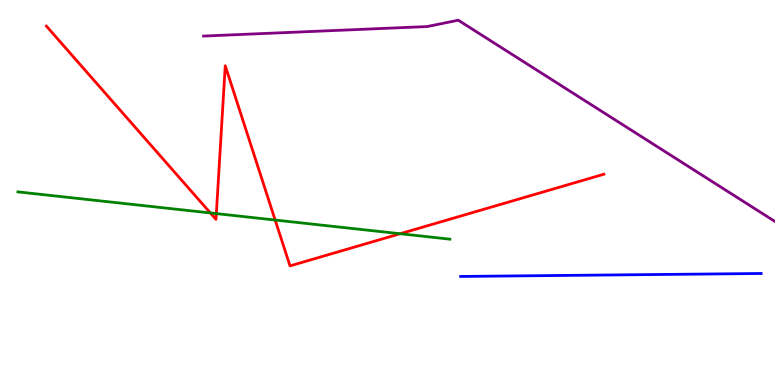[{'lines': ['blue', 'red'], 'intersections': []}, {'lines': ['green', 'red'], 'intersections': [{'x': 2.71, 'y': 4.47}, {'x': 2.79, 'y': 4.45}, {'x': 3.55, 'y': 4.28}, {'x': 5.16, 'y': 3.93}]}, {'lines': ['purple', 'red'], 'intersections': []}, {'lines': ['blue', 'green'], 'intersections': []}, {'lines': ['blue', 'purple'], 'intersections': []}, {'lines': ['green', 'purple'], 'intersections': []}]